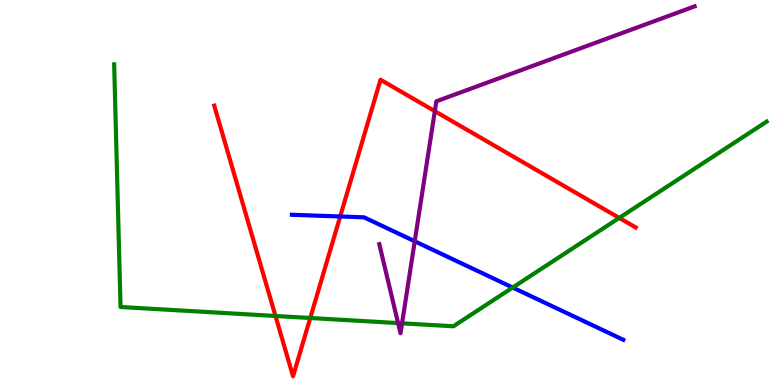[{'lines': ['blue', 'red'], 'intersections': [{'x': 4.39, 'y': 4.38}]}, {'lines': ['green', 'red'], 'intersections': [{'x': 3.55, 'y': 1.79}, {'x': 4.0, 'y': 1.74}, {'x': 7.99, 'y': 4.34}]}, {'lines': ['purple', 'red'], 'intersections': [{'x': 5.61, 'y': 7.11}]}, {'lines': ['blue', 'green'], 'intersections': [{'x': 6.62, 'y': 2.53}]}, {'lines': ['blue', 'purple'], 'intersections': [{'x': 5.35, 'y': 3.73}]}, {'lines': ['green', 'purple'], 'intersections': [{'x': 5.14, 'y': 1.61}, {'x': 5.19, 'y': 1.6}]}]